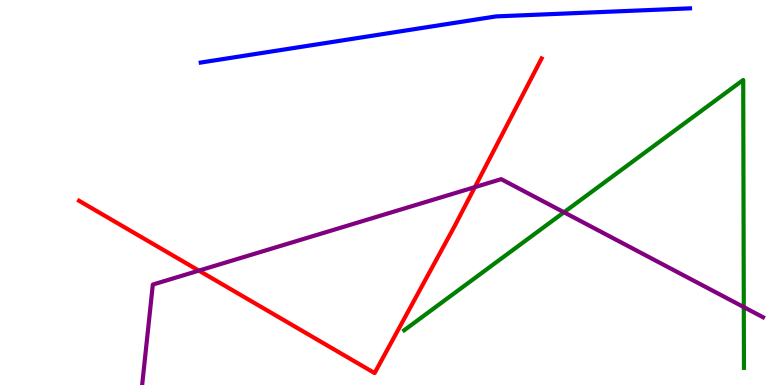[{'lines': ['blue', 'red'], 'intersections': []}, {'lines': ['green', 'red'], 'intersections': []}, {'lines': ['purple', 'red'], 'intersections': [{'x': 2.57, 'y': 2.97}, {'x': 6.13, 'y': 5.14}]}, {'lines': ['blue', 'green'], 'intersections': []}, {'lines': ['blue', 'purple'], 'intersections': []}, {'lines': ['green', 'purple'], 'intersections': [{'x': 7.28, 'y': 4.49}, {'x': 9.6, 'y': 2.02}]}]